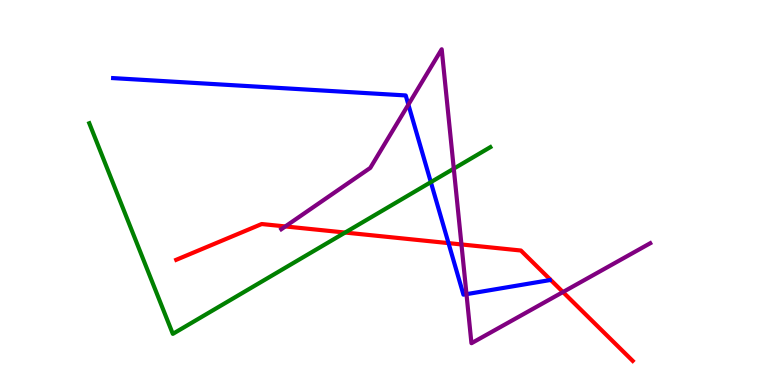[{'lines': ['blue', 'red'], 'intersections': [{'x': 5.79, 'y': 3.69}]}, {'lines': ['green', 'red'], 'intersections': [{'x': 4.45, 'y': 3.96}]}, {'lines': ['purple', 'red'], 'intersections': [{'x': 3.68, 'y': 4.12}, {'x': 5.95, 'y': 3.65}, {'x': 7.26, 'y': 2.41}]}, {'lines': ['blue', 'green'], 'intersections': [{'x': 5.56, 'y': 5.27}]}, {'lines': ['blue', 'purple'], 'intersections': [{'x': 5.27, 'y': 7.28}, {'x': 6.02, 'y': 2.36}]}, {'lines': ['green', 'purple'], 'intersections': [{'x': 5.86, 'y': 5.62}]}]